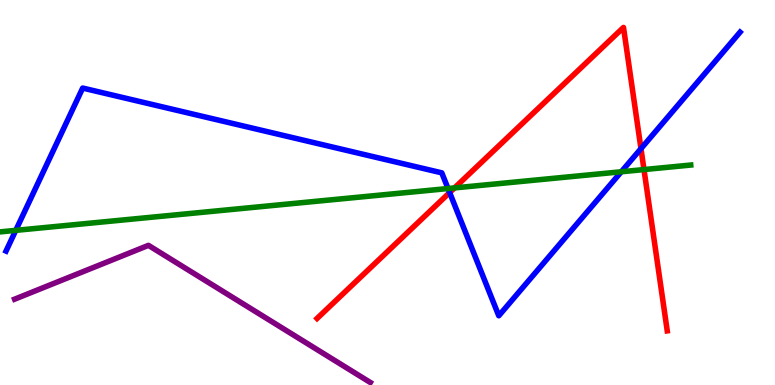[{'lines': ['blue', 'red'], 'intersections': [{'x': 5.8, 'y': 5.0}, {'x': 8.27, 'y': 6.14}]}, {'lines': ['green', 'red'], 'intersections': [{'x': 5.86, 'y': 5.12}, {'x': 8.31, 'y': 5.6}]}, {'lines': ['purple', 'red'], 'intersections': []}, {'lines': ['blue', 'green'], 'intersections': [{'x': 0.204, 'y': 4.02}, {'x': 5.78, 'y': 5.1}, {'x': 8.02, 'y': 5.54}]}, {'lines': ['blue', 'purple'], 'intersections': []}, {'lines': ['green', 'purple'], 'intersections': []}]